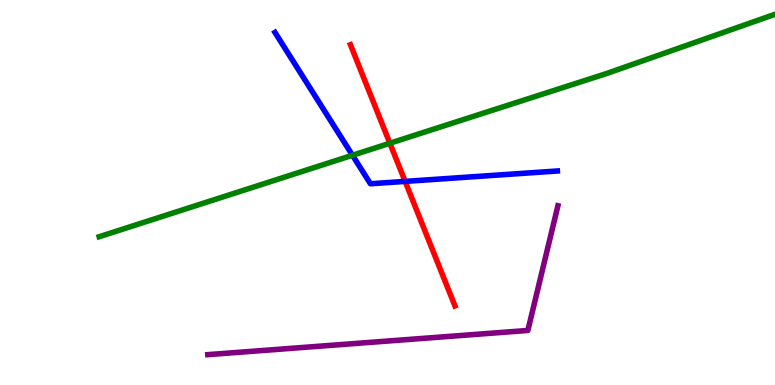[{'lines': ['blue', 'red'], 'intersections': [{'x': 5.23, 'y': 5.29}]}, {'lines': ['green', 'red'], 'intersections': [{'x': 5.03, 'y': 6.28}]}, {'lines': ['purple', 'red'], 'intersections': []}, {'lines': ['blue', 'green'], 'intersections': [{'x': 4.55, 'y': 5.97}]}, {'lines': ['blue', 'purple'], 'intersections': []}, {'lines': ['green', 'purple'], 'intersections': []}]